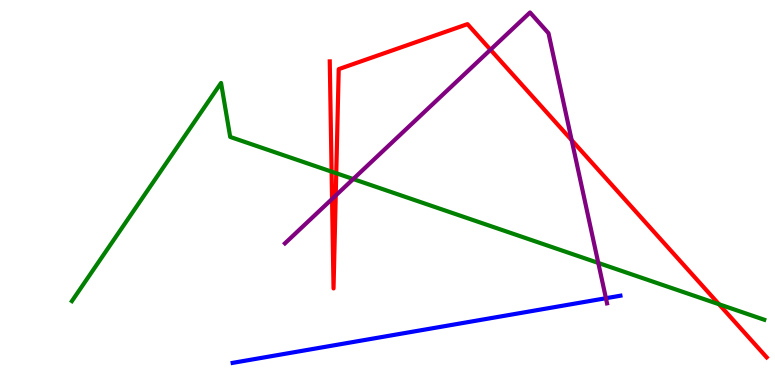[{'lines': ['blue', 'red'], 'intersections': []}, {'lines': ['green', 'red'], 'intersections': [{'x': 4.28, 'y': 5.54}, {'x': 4.34, 'y': 5.5}, {'x': 9.28, 'y': 2.1}]}, {'lines': ['purple', 'red'], 'intersections': [{'x': 4.28, 'y': 4.83}, {'x': 4.33, 'y': 4.92}, {'x': 6.33, 'y': 8.71}, {'x': 7.38, 'y': 6.36}]}, {'lines': ['blue', 'green'], 'intersections': []}, {'lines': ['blue', 'purple'], 'intersections': [{'x': 7.82, 'y': 2.25}]}, {'lines': ['green', 'purple'], 'intersections': [{'x': 4.56, 'y': 5.35}, {'x': 7.72, 'y': 3.17}]}]